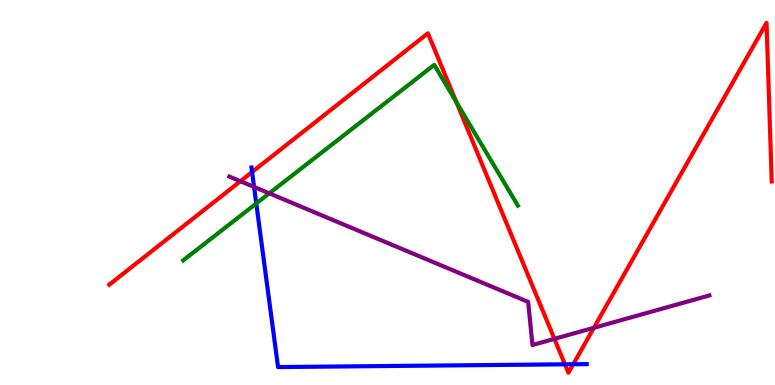[{'lines': ['blue', 'red'], 'intersections': [{'x': 3.25, 'y': 5.53}, {'x': 7.29, 'y': 0.537}, {'x': 7.4, 'y': 0.539}]}, {'lines': ['green', 'red'], 'intersections': [{'x': 5.89, 'y': 7.35}]}, {'lines': ['purple', 'red'], 'intersections': [{'x': 3.1, 'y': 5.29}, {'x': 7.15, 'y': 1.2}, {'x': 7.66, 'y': 1.49}]}, {'lines': ['blue', 'green'], 'intersections': [{'x': 3.31, 'y': 4.71}]}, {'lines': ['blue', 'purple'], 'intersections': [{'x': 3.28, 'y': 5.14}]}, {'lines': ['green', 'purple'], 'intersections': [{'x': 3.47, 'y': 4.98}]}]